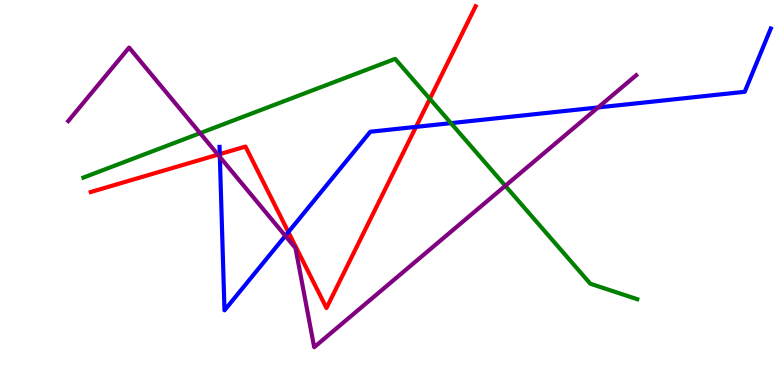[{'lines': ['blue', 'red'], 'intersections': [{'x': 2.84, 'y': 6.0}, {'x': 3.72, 'y': 3.97}, {'x': 5.37, 'y': 6.7}]}, {'lines': ['green', 'red'], 'intersections': [{'x': 5.55, 'y': 7.43}]}, {'lines': ['purple', 'red'], 'intersections': [{'x': 2.81, 'y': 5.98}]}, {'lines': ['blue', 'green'], 'intersections': [{'x': 5.82, 'y': 6.8}]}, {'lines': ['blue', 'purple'], 'intersections': [{'x': 2.84, 'y': 5.92}, {'x': 3.68, 'y': 3.87}, {'x': 7.72, 'y': 7.21}]}, {'lines': ['green', 'purple'], 'intersections': [{'x': 2.58, 'y': 6.54}, {'x': 6.52, 'y': 5.17}]}]